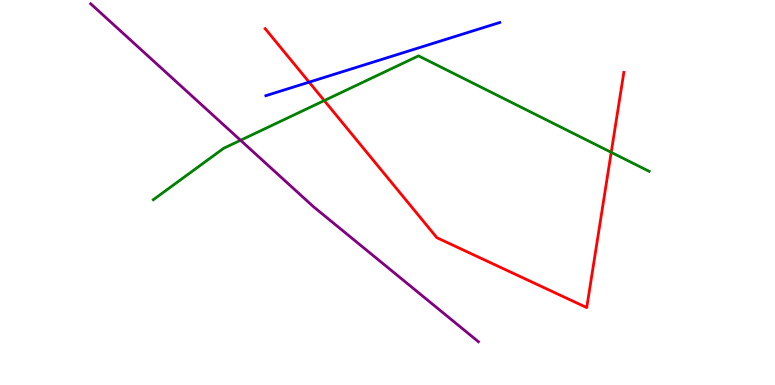[{'lines': ['blue', 'red'], 'intersections': [{'x': 3.99, 'y': 7.87}]}, {'lines': ['green', 'red'], 'intersections': [{'x': 4.18, 'y': 7.39}, {'x': 7.89, 'y': 6.04}]}, {'lines': ['purple', 'red'], 'intersections': []}, {'lines': ['blue', 'green'], 'intersections': []}, {'lines': ['blue', 'purple'], 'intersections': []}, {'lines': ['green', 'purple'], 'intersections': [{'x': 3.1, 'y': 6.36}]}]